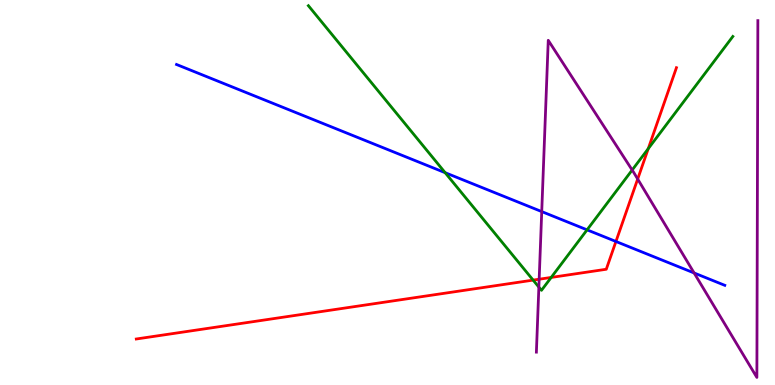[{'lines': ['blue', 'red'], 'intersections': [{'x': 7.95, 'y': 3.73}]}, {'lines': ['green', 'red'], 'intersections': [{'x': 6.88, 'y': 2.72}, {'x': 7.11, 'y': 2.79}, {'x': 8.36, 'y': 6.14}]}, {'lines': ['purple', 'red'], 'intersections': [{'x': 6.96, 'y': 2.75}, {'x': 8.23, 'y': 5.35}]}, {'lines': ['blue', 'green'], 'intersections': [{'x': 5.74, 'y': 5.51}, {'x': 7.58, 'y': 4.03}]}, {'lines': ['blue', 'purple'], 'intersections': [{'x': 6.99, 'y': 4.5}, {'x': 8.96, 'y': 2.91}]}, {'lines': ['green', 'purple'], 'intersections': [{'x': 6.95, 'y': 2.54}, {'x': 8.16, 'y': 5.58}]}]